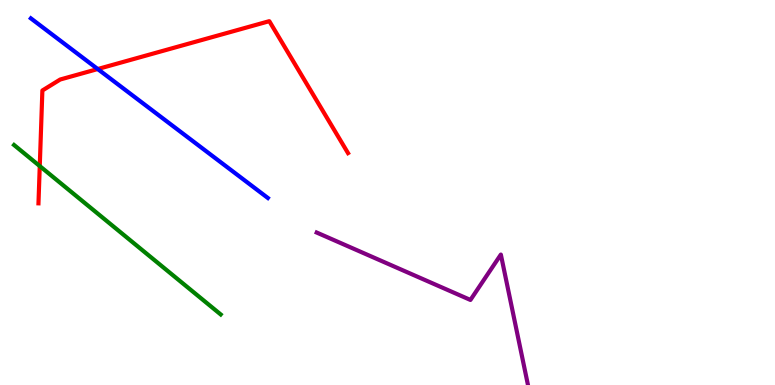[{'lines': ['blue', 'red'], 'intersections': [{'x': 1.26, 'y': 8.21}]}, {'lines': ['green', 'red'], 'intersections': [{'x': 0.513, 'y': 5.69}]}, {'lines': ['purple', 'red'], 'intersections': []}, {'lines': ['blue', 'green'], 'intersections': []}, {'lines': ['blue', 'purple'], 'intersections': []}, {'lines': ['green', 'purple'], 'intersections': []}]